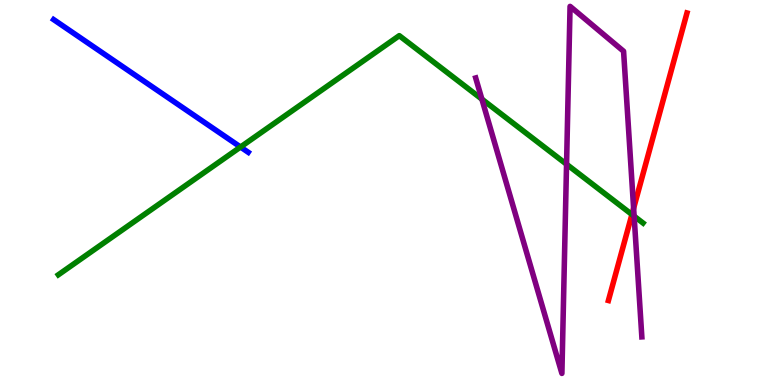[{'lines': ['blue', 'red'], 'intersections': []}, {'lines': ['green', 'red'], 'intersections': [{'x': 8.15, 'y': 4.43}]}, {'lines': ['purple', 'red'], 'intersections': [{'x': 8.18, 'y': 4.59}]}, {'lines': ['blue', 'green'], 'intersections': [{'x': 3.1, 'y': 6.18}]}, {'lines': ['blue', 'purple'], 'intersections': []}, {'lines': ['green', 'purple'], 'intersections': [{'x': 6.22, 'y': 7.42}, {'x': 7.31, 'y': 5.73}, {'x': 8.18, 'y': 4.39}]}]